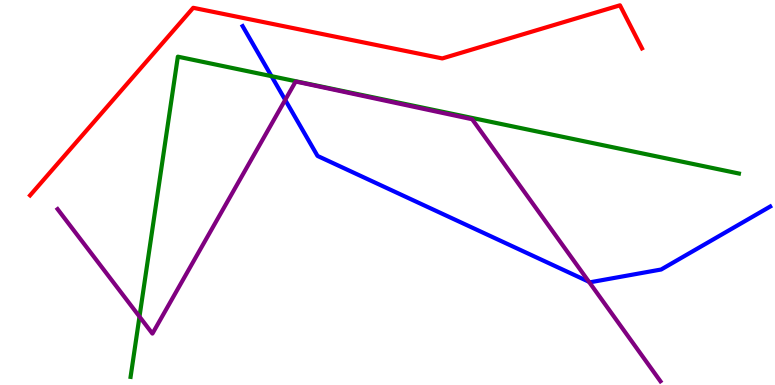[{'lines': ['blue', 'red'], 'intersections': []}, {'lines': ['green', 'red'], 'intersections': []}, {'lines': ['purple', 'red'], 'intersections': []}, {'lines': ['blue', 'green'], 'intersections': [{'x': 3.5, 'y': 8.02}]}, {'lines': ['blue', 'purple'], 'intersections': [{'x': 3.68, 'y': 7.4}, {'x': 7.6, 'y': 2.68}]}, {'lines': ['green', 'purple'], 'intersections': [{'x': 1.8, 'y': 1.78}]}]